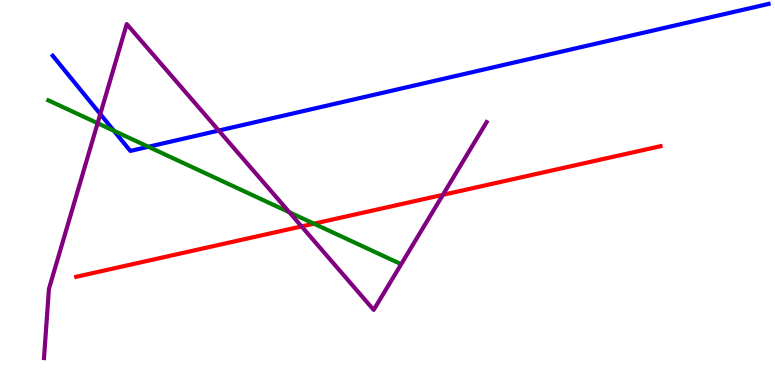[{'lines': ['blue', 'red'], 'intersections': []}, {'lines': ['green', 'red'], 'intersections': [{'x': 4.05, 'y': 4.19}]}, {'lines': ['purple', 'red'], 'intersections': [{'x': 3.89, 'y': 4.12}, {'x': 5.71, 'y': 4.94}]}, {'lines': ['blue', 'green'], 'intersections': [{'x': 1.47, 'y': 6.6}, {'x': 1.91, 'y': 6.19}]}, {'lines': ['blue', 'purple'], 'intersections': [{'x': 1.29, 'y': 7.04}, {'x': 2.82, 'y': 6.61}]}, {'lines': ['green', 'purple'], 'intersections': [{'x': 1.26, 'y': 6.8}, {'x': 3.73, 'y': 4.49}]}]